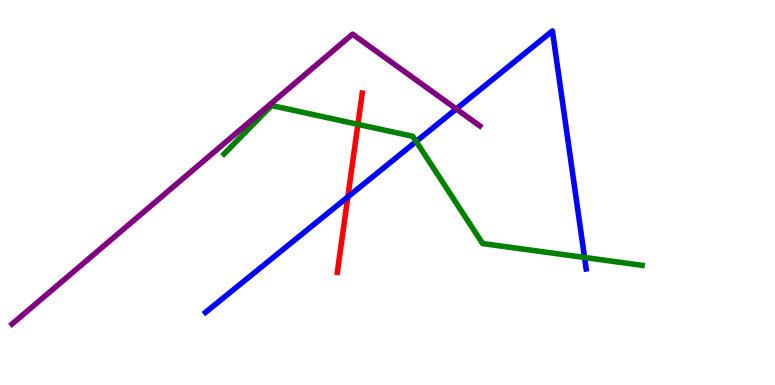[{'lines': ['blue', 'red'], 'intersections': [{'x': 4.49, 'y': 4.88}]}, {'lines': ['green', 'red'], 'intersections': [{'x': 4.62, 'y': 6.77}]}, {'lines': ['purple', 'red'], 'intersections': []}, {'lines': ['blue', 'green'], 'intersections': [{'x': 5.37, 'y': 6.33}, {'x': 7.54, 'y': 3.31}]}, {'lines': ['blue', 'purple'], 'intersections': [{'x': 5.89, 'y': 7.17}]}, {'lines': ['green', 'purple'], 'intersections': []}]